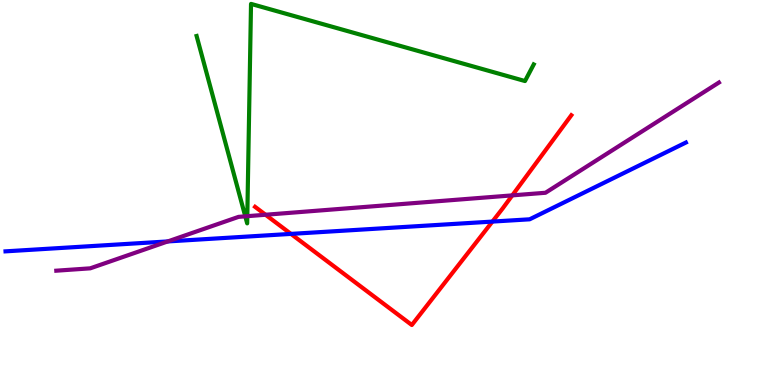[{'lines': ['blue', 'red'], 'intersections': [{'x': 3.75, 'y': 3.92}, {'x': 6.35, 'y': 4.24}]}, {'lines': ['green', 'red'], 'intersections': []}, {'lines': ['purple', 'red'], 'intersections': [{'x': 3.43, 'y': 4.42}, {'x': 6.61, 'y': 4.93}]}, {'lines': ['blue', 'green'], 'intersections': []}, {'lines': ['blue', 'purple'], 'intersections': [{'x': 2.16, 'y': 3.73}]}, {'lines': ['green', 'purple'], 'intersections': [{'x': 3.16, 'y': 4.38}, {'x': 3.19, 'y': 4.38}]}]